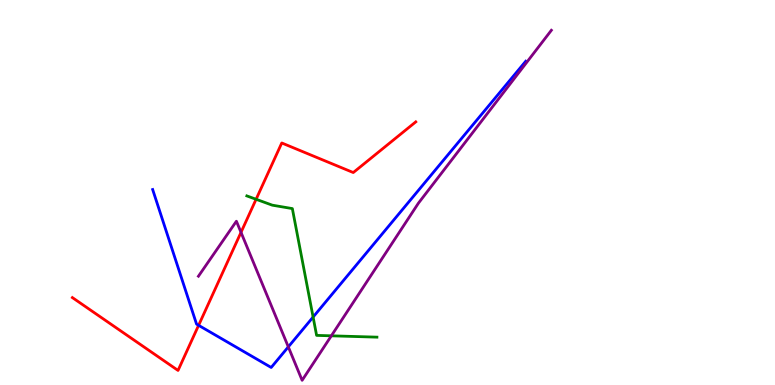[{'lines': ['blue', 'red'], 'intersections': [{'x': 2.56, 'y': 1.55}]}, {'lines': ['green', 'red'], 'intersections': [{'x': 3.3, 'y': 4.82}]}, {'lines': ['purple', 'red'], 'intersections': [{'x': 3.11, 'y': 3.96}]}, {'lines': ['blue', 'green'], 'intersections': [{'x': 4.04, 'y': 1.76}]}, {'lines': ['blue', 'purple'], 'intersections': [{'x': 3.72, 'y': 0.99}]}, {'lines': ['green', 'purple'], 'intersections': [{'x': 4.28, 'y': 1.28}]}]